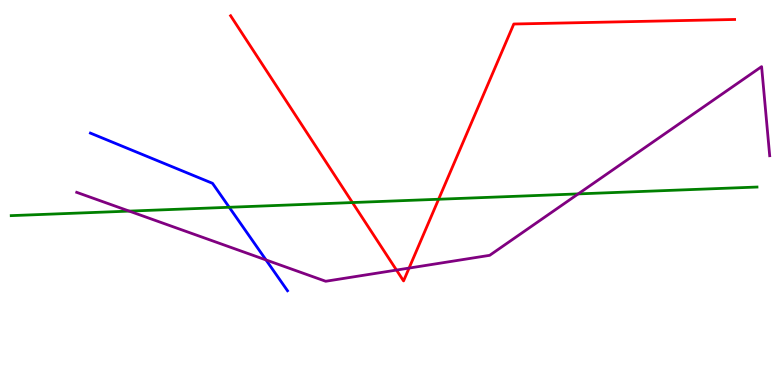[{'lines': ['blue', 'red'], 'intersections': []}, {'lines': ['green', 'red'], 'intersections': [{'x': 4.55, 'y': 4.74}, {'x': 5.66, 'y': 4.82}]}, {'lines': ['purple', 'red'], 'intersections': [{'x': 5.12, 'y': 2.99}, {'x': 5.28, 'y': 3.04}]}, {'lines': ['blue', 'green'], 'intersections': [{'x': 2.96, 'y': 4.62}]}, {'lines': ['blue', 'purple'], 'intersections': [{'x': 3.43, 'y': 3.25}]}, {'lines': ['green', 'purple'], 'intersections': [{'x': 1.67, 'y': 4.52}, {'x': 7.46, 'y': 4.96}]}]